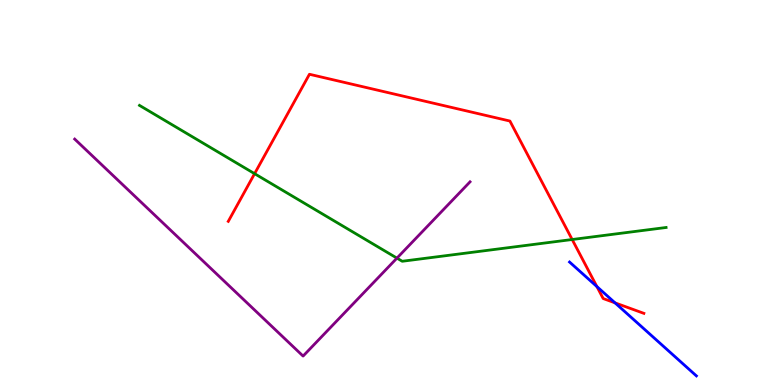[{'lines': ['blue', 'red'], 'intersections': [{'x': 7.7, 'y': 2.56}, {'x': 7.94, 'y': 2.13}]}, {'lines': ['green', 'red'], 'intersections': [{'x': 3.29, 'y': 5.49}, {'x': 7.38, 'y': 3.78}]}, {'lines': ['purple', 'red'], 'intersections': []}, {'lines': ['blue', 'green'], 'intersections': []}, {'lines': ['blue', 'purple'], 'intersections': []}, {'lines': ['green', 'purple'], 'intersections': [{'x': 5.12, 'y': 3.3}]}]